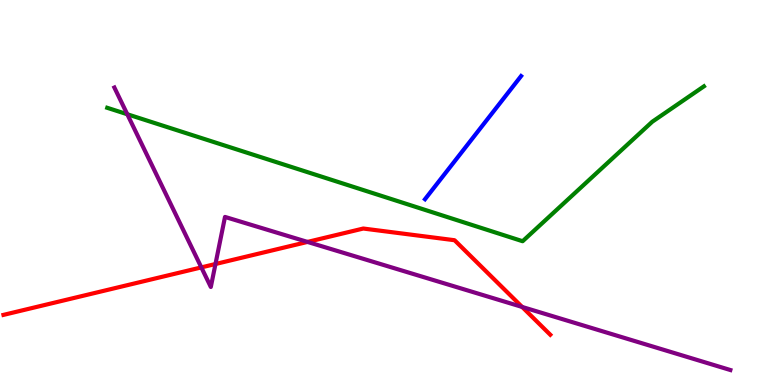[{'lines': ['blue', 'red'], 'intersections': []}, {'lines': ['green', 'red'], 'intersections': []}, {'lines': ['purple', 'red'], 'intersections': [{'x': 2.6, 'y': 3.05}, {'x': 2.78, 'y': 3.14}, {'x': 3.97, 'y': 3.72}, {'x': 6.74, 'y': 2.03}]}, {'lines': ['blue', 'green'], 'intersections': []}, {'lines': ['blue', 'purple'], 'intersections': []}, {'lines': ['green', 'purple'], 'intersections': [{'x': 1.64, 'y': 7.03}]}]